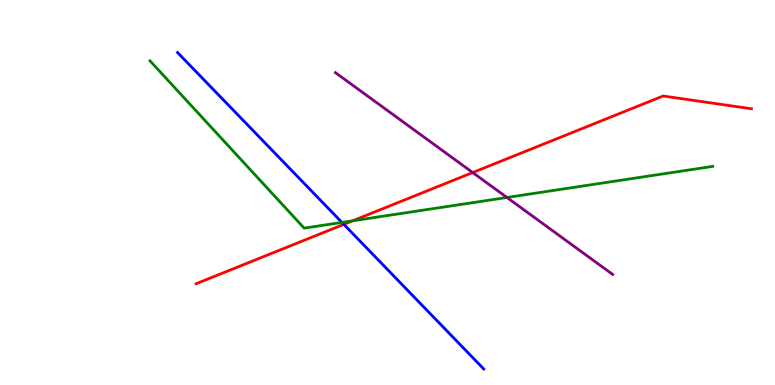[{'lines': ['blue', 'red'], 'intersections': [{'x': 4.44, 'y': 4.17}]}, {'lines': ['green', 'red'], 'intersections': [{'x': 4.55, 'y': 4.26}]}, {'lines': ['purple', 'red'], 'intersections': [{'x': 6.1, 'y': 5.52}]}, {'lines': ['blue', 'green'], 'intersections': [{'x': 4.41, 'y': 4.22}]}, {'lines': ['blue', 'purple'], 'intersections': []}, {'lines': ['green', 'purple'], 'intersections': [{'x': 6.54, 'y': 4.87}]}]